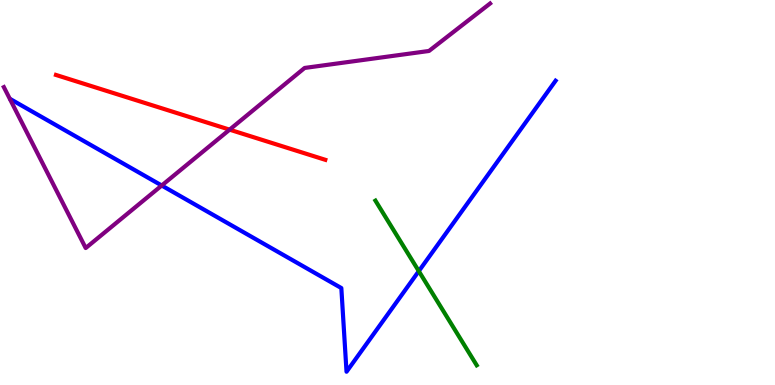[{'lines': ['blue', 'red'], 'intersections': []}, {'lines': ['green', 'red'], 'intersections': []}, {'lines': ['purple', 'red'], 'intersections': [{'x': 2.96, 'y': 6.63}]}, {'lines': ['blue', 'green'], 'intersections': [{'x': 5.4, 'y': 2.96}]}, {'lines': ['blue', 'purple'], 'intersections': [{'x': 2.09, 'y': 5.18}]}, {'lines': ['green', 'purple'], 'intersections': []}]